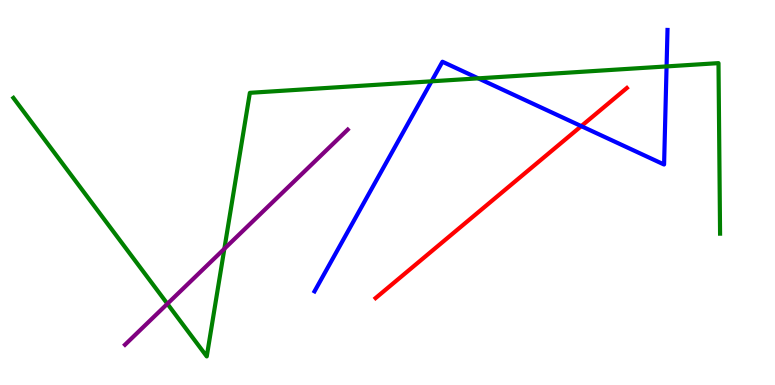[{'lines': ['blue', 'red'], 'intersections': [{'x': 7.5, 'y': 6.72}]}, {'lines': ['green', 'red'], 'intersections': []}, {'lines': ['purple', 'red'], 'intersections': []}, {'lines': ['blue', 'green'], 'intersections': [{'x': 5.57, 'y': 7.89}, {'x': 6.17, 'y': 7.96}, {'x': 8.6, 'y': 8.27}]}, {'lines': ['blue', 'purple'], 'intersections': []}, {'lines': ['green', 'purple'], 'intersections': [{'x': 2.16, 'y': 2.11}, {'x': 2.89, 'y': 3.54}]}]